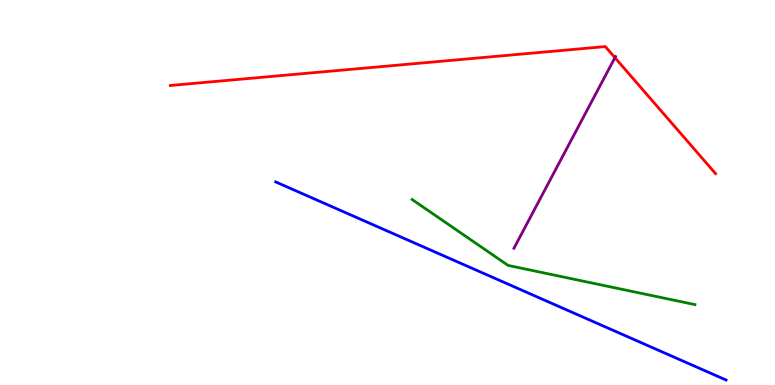[{'lines': ['blue', 'red'], 'intersections': []}, {'lines': ['green', 'red'], 'intersections': []}, {'lines': ['purple', 'red'], 'intersections': [{'x': 7.93, 'y': 8.5}]}, {'lines': ['blue', 'green'], 'intersections': []}, {'lines': ['blue', 'purple'], 'intersections': []}, {'lines': ['green', 'purple'], 'intersections': []}]